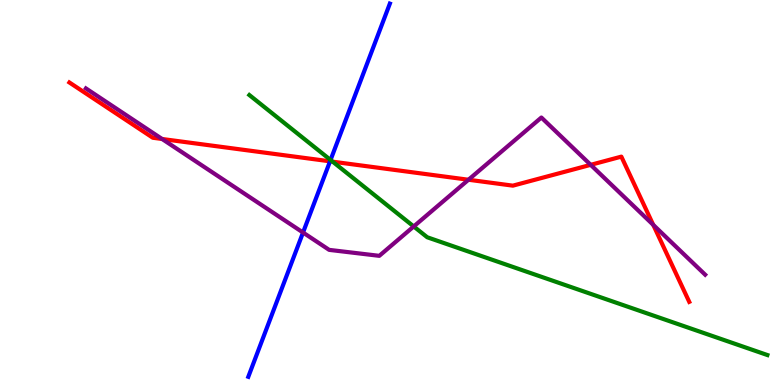[{'lines': ['blue', 'red'], 'intersections': [{'x': 4.26, 'y': 5.81}]}, {'lines': ['green', 'red'], 'intersections': [{'x': 4.29, 'y': 5.8}]}, {'lines': ['purple', 'red'], 'intersections': [{'x': 2.09, 'y': 6.39}, {'x': 6.04, 'y': 5.33}, {'x': 7.62, 'y': 5.72}, {'x': 8.43, 'y': 4.16}]}, {'lines': ['blue', 'green'], 'intersections': [{'x': 4.27, 'y': 5.85}]}, {'lines': ['blue', 'purple'], 'intersections': [{'x': 3.91, 'y': 3.96}]}, {'lines': ['green', 'purple'], 'intersections': [{'x': 5.34, 'y': 4.12}]}]